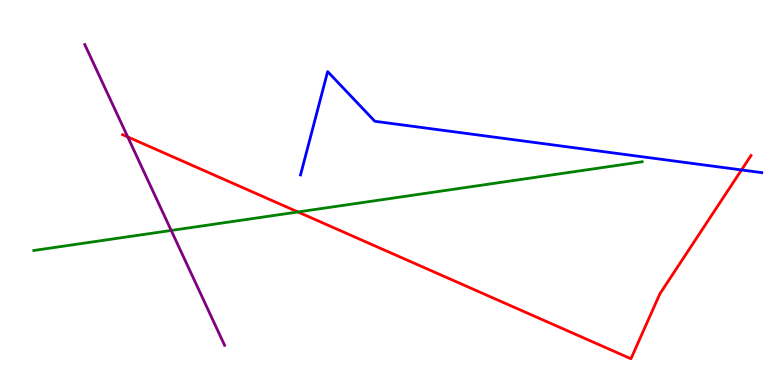[{'lines': ['blue', 'red'], 'intersections': [{'x': 9.57, 'y': 5.59}]}, {'lines': ['green', 'red'], 'intersections': [{'x': 3.84, 'y': 4.49}]}, {'lines': ['purple', 'red'], 'intersections': [{'x': 1.65, 'y': 6.44}]}, {'lines': ['blue', 'green'], 'intersections': []}, {'lines': ['blue', 'purple'], 'intersections': []}, {'lines': ['green', 'purple'], 'intersections': [{'x': 2.21, 'y': 4.01}]}]